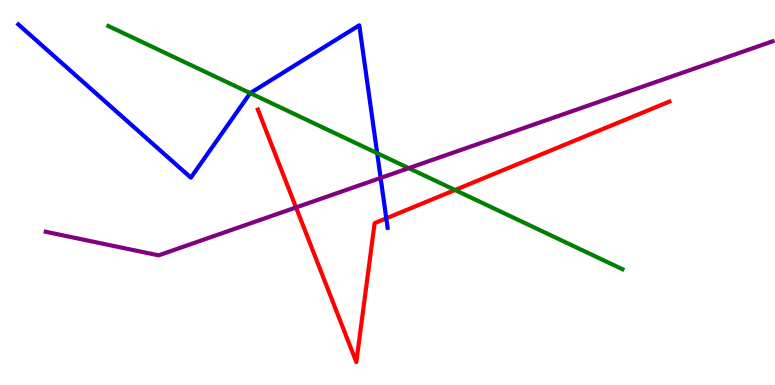[{'lines': ['blue', 'red'], 'intersections': [{'x': 4.98, 'y': 4.33}]}, {'lines': ['green', 'red'], 'intersections': [{'x': 5.87, 'y': 5.06}]}, {'lines': ['purple', 'red'], 'intersections': [{'x': 3.82, 'y': 4.61}]}, {'lines': ['blue', 'green'], 'intersections': [{'x': 3.23, 'y': 7.58}, {'x': 4.87, 'y': 6.02}]}, {'lines': ['blue', 'purple'], 'intersections': [{'x': 4.91, 'y': 5.38}]}, {'lines': ['green', 'purple'], 'intersections': [{'x': 5.27, 'y': 5.63}]}]